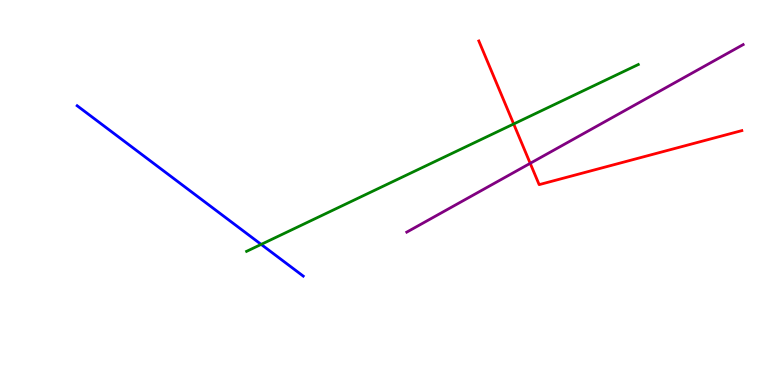[{'lines': ['blue', 'red'], 'intersections': []}, {'lines': ['green', 'red'], 'intersections': [{'x': 6.63, 'y': 6.78}]}, {'lines': ['purple', 'red'], 'intersections': [{'x': 6.84, 'y': 5.76}]}, {'lines': ['blue', 'green'], 'intersections': [{'x': 3.37, 'y': 3.65}]}, {'lines': ['blue', 'purple'], 'intersections': []}, {'lines': ['green', 'purple'], 'intersections': []}]